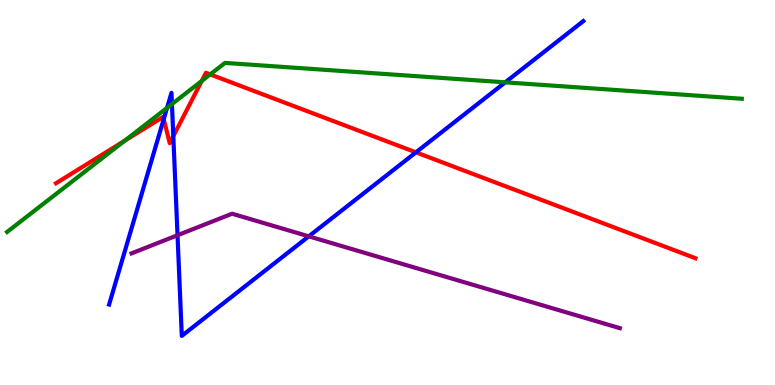[{'lines': ['blue', 'red'], 'intersections': [{'x': 2.11, 'y': 6.91}, {'x': 2.24, 'y': 6.46}, {'x': 5.37, 'y': 6.04}]}, {'lines': ['green', 'red'], 'intersections': [{'x': 1.61, 'y': 6.35}, {'x': 2.6, 'y': 7.9}, {'x': 2.71, 'y': 8.07}]}, {'lines': ['purple', 'red'], 'intersections': []}, {'lines': ['blue', 'green'], 'intersections': [{'x': 2.16, 'y': 7.2}, {'x': 2.22, 'y': 7.3}, {'x': 6.52, 'y': 7.86}]}, {'lines': ['blue', 'purple'], 'intersections': [{'x': 2.29, 'y': 3.89}, {'x': 3.98, 'y': 3.86}]}, {'lines': ['green', 'purple'], 'intersections': []}]